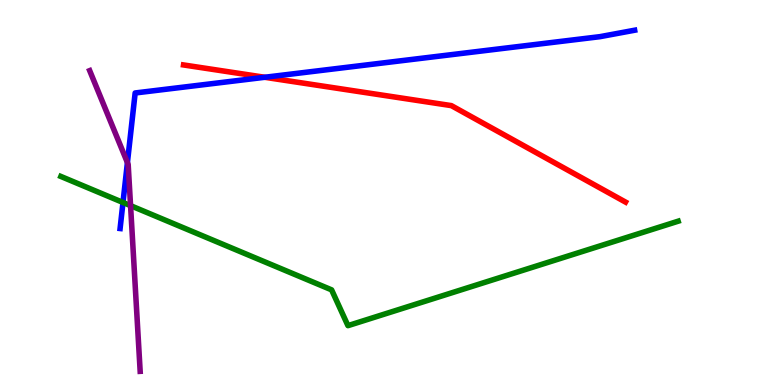[{'lines': ['blue', 'red'], 'intersections': [{'x': 3.42, 'y': 7.99}]}, {'lines': ['green', 'red'], 'intersections': []}, {'lines': ['purple', 'red'], 'intersections': []}, {'lines': ['blue', 'green'], 'intersections': [{'x': 1.59, 'y': 4.74}]}, {'lines': ['blue', 'purple'], 'intersections': [{'x': 1.64, 'y': 5.78}]}, {'lines': ['green', 'purple'], 'intersections': [{'x': 1.68, 'y': 4.66}]}]